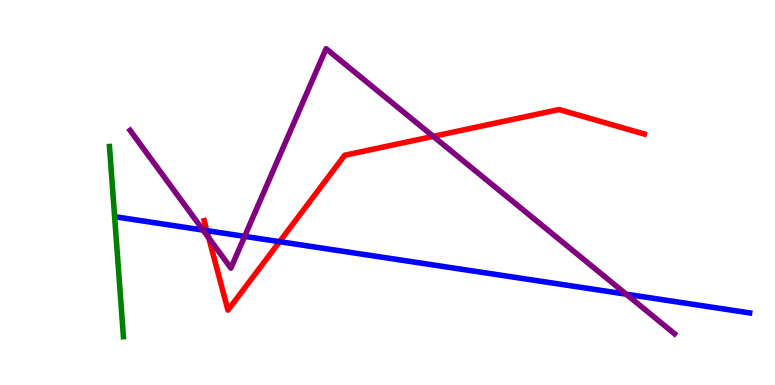[{'lines': ['blue', 'red'], 'intersections': [{'x': 2.67, 'y': 4.01}, {'x': 3.61, 'y': 3.72}]}, {'lines': ['green', 'red'], 'intersections': []}, {'lines': ['purple', 'red'], 'intersections': [{'x': 2.69, 'y': 3.82}, {'x': 5.59, 'y': 6.46}]}, {'lines': ['blue', 'green'], 'intersections': []}, {'lines': ['blue', 'purple'], 'intersections': [{'x': 2.62, 'y': 4.02}, {'x': 3.16, 'y': 3.86}, {'x': 8.08, 'y': 2.36}]}, {'lines': ['green', 'purple'], 'intersections': []}]